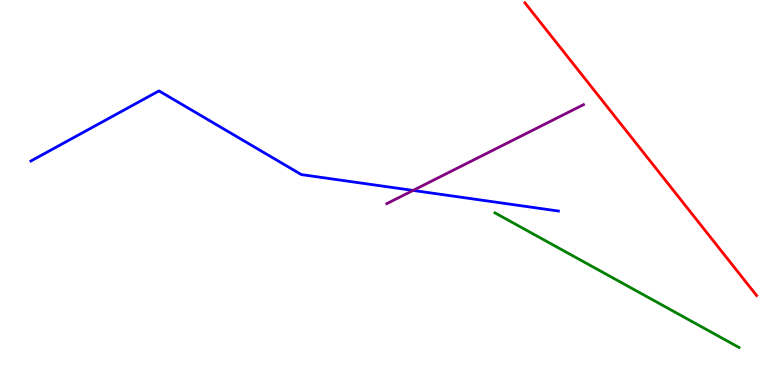[{'lines': ['blue', 'red'], 'intersections': []}, {'lines': ['green', 'red'], 'intersections': []}, {'lines': ['purple', 'red'], 'intersections': []}, {'lines': ['blue', 'green'], 'intersections': []}, {'lines': ['blue', 'purple'], 'intersections': [{'x': 5.33, 'y': 5.05}]}, {'lines': ['green', 'purple'], 'intersections': []}]